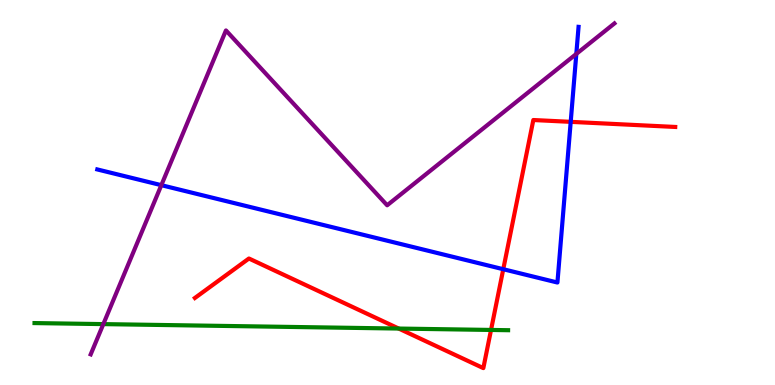[{'lines': ['blue', 'red'], 'intersections': [{'x': 6.49, 'y': 3.01}, {'x': 7.36, 'y': 6.84}]}, {'lines': ['green', 'red'], 'intersections': [{'x': 5.14, 'y': 1.47}, {'x': 6.34, 'y': 1.43}]}, {'lines': ['purple', 'red'], 'intersections': []}, {'lines': ['blue', 'green'], 'intersections': []}, {'lines': ['blue', 'purple'], 'intersections': [{'x': 2.08, 'y': 5.19}, {'x': 7.44, 'y': 8.6}]}, {'lines': ['green', 'purple'], 'intersections': [{'x': 1.33, 'y': 1.58}]}]